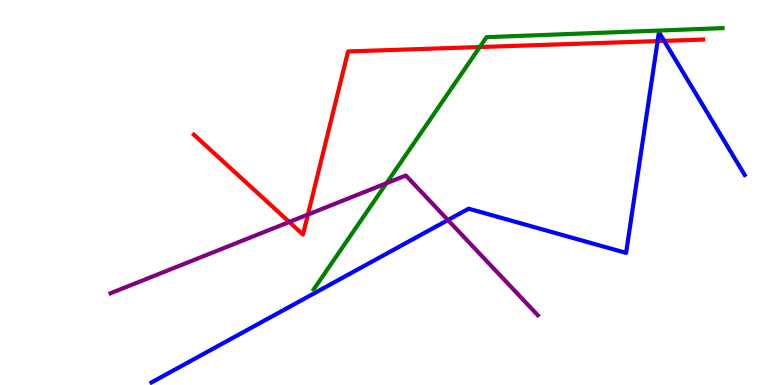[{'lines': ['blue', 'red'], 'intersections': [{'x': 8.49, 'y': 8.93}, {'x': 8.57, 'y': 8.94}]}, {'lines': ['green', 'red'], 'intersections': [{'x': 6.19, 'y': 8.78}]}, {'lines': ['purple', 'red'], 'intersections': [{'x': 3.73, 'y': 4.23}, {'x': 3.97, 'y': 4.43}]}, {'lines': ['blue', 'green'], 'intersections': []}, {'lines': ['blue', 'purple'], 'intersections': [{'x': 5.78, 'y': 4.28}]}, {'lines': ['green', 'purple'], 'intersections': [{'x': 4.99, 'y': 5.24}]}]